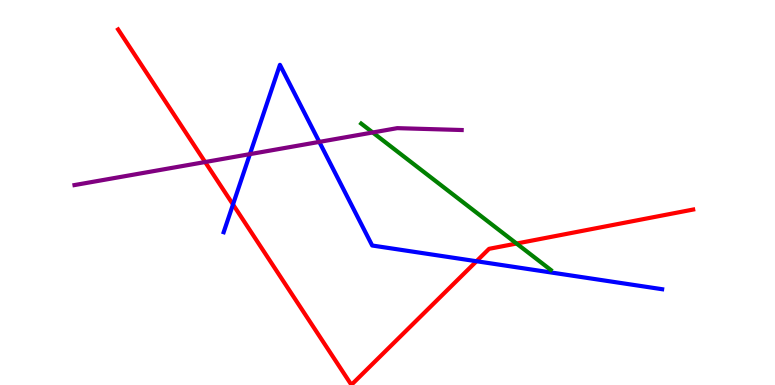[{'lines': ['blue', 'red'], 'intersections': [{'x': 3.01, 'y': 4.69}, {'x': 6.15, 'y': 3.21}]}, {'lines': ['green', 'red'], 'intersections': [{'x': 6.67, 'y': 3.67}]}, {'lines': ['purple', 'red'], 'intersections': [{'x': 2.65, 'y': 5.79}]}, {'lines': ['blue', 'green'], 'intersections': []}, {'lines': ['blue', 'purple'], 'intersections': [{'x': 3.22, 'y': 6.0}, {'x': 4.12, 'y': 6.31}]}, {'lines': ['green', 'purple'], 'intersections': [{'x': 4.81, 'y': 6.56}]}]